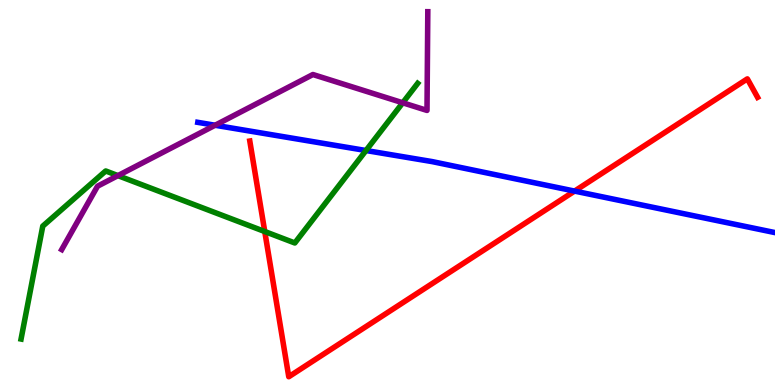[{'lines': ['blue', 'red'], 'intersections': [{'x': 7.41, 'y': 5.04}]}, {'lines': ['green', 'red'], 'intersections': [{'x': 3.42, 'y': 3.99}]}, {'lines': ['purple', 'red'], 'intersections': []}, {'lines': ['blue', 'green'], 'intersections': [{'x': 4.72, 'y': 6.09}]}, {'lines': ['blue', 'purple'], 'intersections': [{'x': 2.78, 'y': 6.75}]}, {'lines': ['green', 'purple'], 'intersections': [{'x': 1.52, 'y': 5.44}, {'x': 5.2, 'y': 7.33}]}]